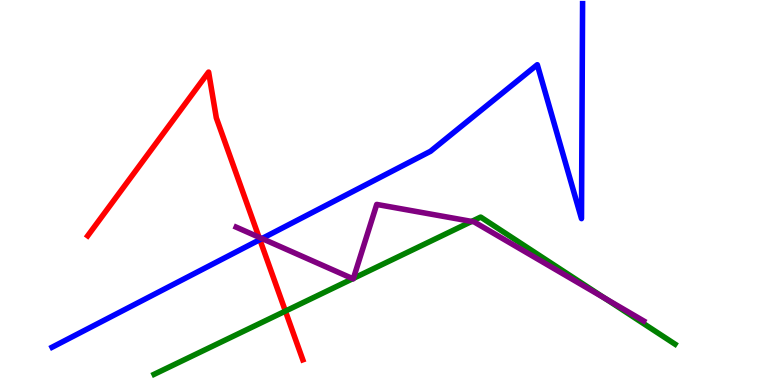[{'lines': ['blue', 'red'], 'intersections': [{'x': 3.35, 'y': 3.78}]}, {'lines': ['green', 'red'], 'intersections': [{'x': 3.68, 'y': 1.92}]}, {'lines': ['purple', 'red'], 'intersections': [{'x': 3.34, 'y': 3.84}]}, {'lines': ['blue', 'green'], 'intersections': []}, {'lines': ['blue', 'purple'], 'intersections': [{'x': 3.38, 'y': 3.8}]}, {'lines': ['green', 'purple'], 'intersections': [{'x': 4.55, 'y': 2.76}, {'x': 4.56, 'y': 2.77}, {'x': 6.09, 'y': 4.25}, {'x': 7.8, 'y': 2.25}]}]